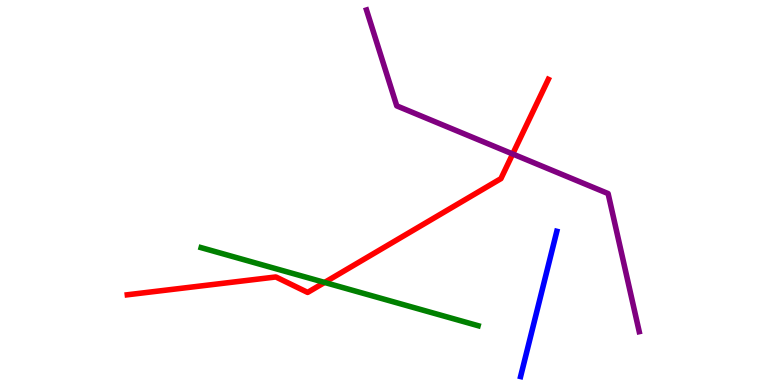[{'lines': ['blue', 'red'], 'intersections': []}, {'lines': ['green', 'red'], 'intersections': [{'x': 4.19, 'y': 2.66}]}, {'lines': ['purple', 'red'], 'intersections': [{'x': 6.62, 'y': 6.0}]}, {'lines': ['blue', 'green'], 'intersections': []}, {'lines': ['blue', 'purple'], 'intersections': []}, {'lines': ['green', 'purple'], 'intersections': []}]